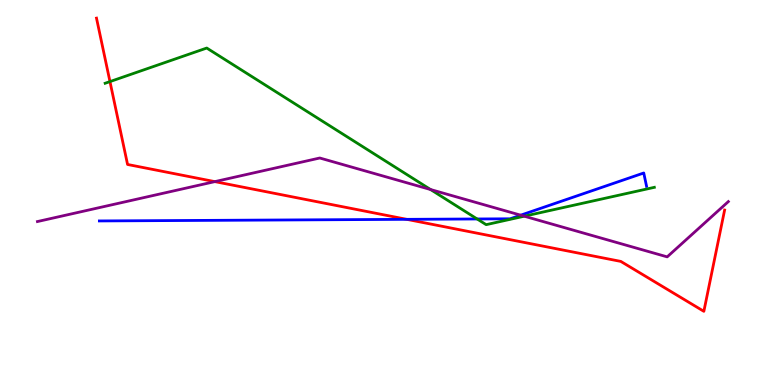[{'lines': ['blue', 'red'], 'intersections': [{'x': 5.25, 'y': 4.3}]}, {'lines': ['green', 'red'], 'intersections': [{'x': 1.42, 'y': 7.88}]}, {'lines': ['purple', 'red'], 'intersections': [{'x': 2.77, 'y': 5.28}]}, {'lines': ['blue', 'green'], 'intersections': [{'x': 6.16, 'y': 4.31}]}, {'lines': ['blue', 'purple'], 'intersections': [{'x': 6.72, 'y': 4.41}]}, {'lines': ['green', 'purple'], 'intersections': [{'x': 5.56, 'y': 5.08}, {'x': 6.76, 'y': 4.38}]}]